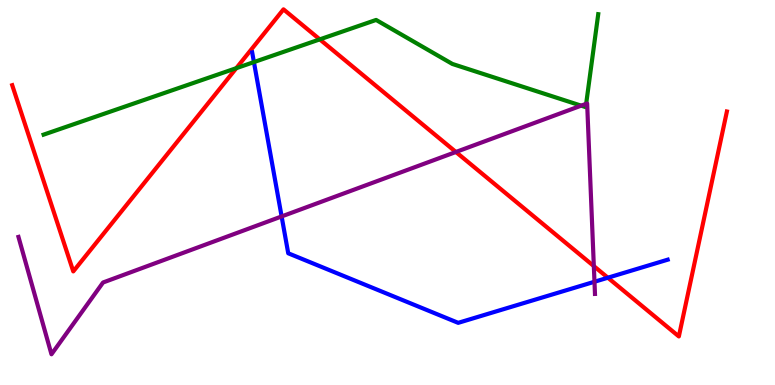[{'lines': ['blue', 'red'], 'intersections': [{'x': 7.84, 'y': 2.79}]}, {'lines': ['green', 'red'], 'intersections': [{'x': 3.05, 'y': 8.23}, {'x': 4.13, 'y': 8.98}]}, {'lines': ['purple', 'red'], 'intersections': [{'x': 5.88, 'y': 6.05}, {'x': 7.66, 'y': 3.09}]}, {'lines': ['blue', 'green'], 'intersections': [{'x': 3.28, 'y': 8.39}]}, {'lines': ['blue', 'purple'], 'intersections': [{'x': 3.63, 'y': 4.38}, {'x': 7.67, 'y': 2.68}]}, {'lines': ['green', 'purple'], 'intersections': [{'x': 7.5, 'y': 7.26}, {'x': 7.56, 'y': 7.3}]}]